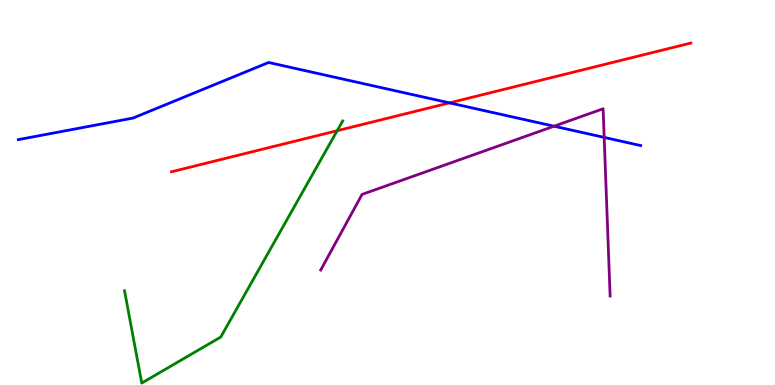[{'lines': ['blue', 'red'], 'intersections': [{'x': 5.8, 'y': 7.33}]}, {'lines': ['green', 'red'], 'intersections': [{'x': 4.35, 'y': 6.61}]}, {'lines': ['purple', 'red'], 'intersections': []}, {'lines': ['blue', 'green'], 'intersections': []}, {'lines': ['blue', 'purple'], 'intersections': [{'x': 7.15, 'y': 6.72}, {'x': 7.8, 'y': 6.43}]}, {'lines': ['green', 'purple'], 'intersections': []}]